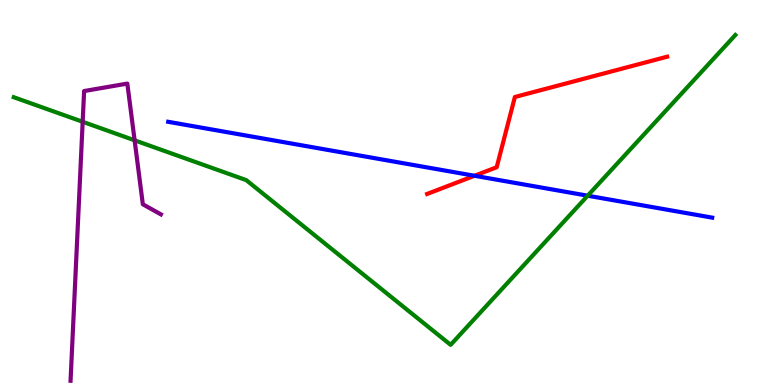[{'lines': ['blue', 'red'], 'intersections': [{'x': 6.12, 'y': 5.43}]}, {'lines': ['green', 'red'], 'intersections': []}, {'lines': ['purple', 'red'], 'intersections': []}, {'lines': ['blue', 'green'], 'intersections': [{'x': 7.58, 'y': 4.92}]}, {'lines': ['blue', 'purple'], 'intersections': []}, {'lines': ['green', 'purple'], 'intersections': [{'x': 1.07, 'y': 6.84}, {'x': 1.74, 'y': 6.36}]}]